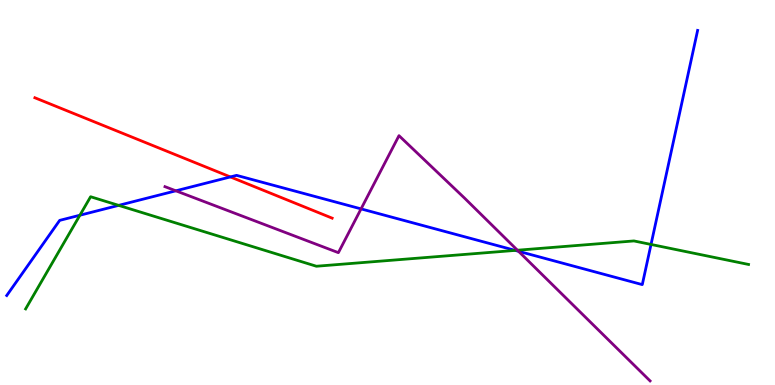[{'lines': ['blue', 'red'], 'intersections': [{'x': 2.97, 'y': 5.4}]}, {'lines': ['green', 'red'], 'intersections': []}, {'lines': ['purple', 'red'], 'intersections': []}, {'lines': ['blue', 'green'], 'intersections': [{'x': 1.03, 'y': 4.41}, {'x': 1.53, 'y': 4.67}, {'x': 6.65, 'y': 3.5}, {'x': 8.4, 'y': 3.65}]}, {'lines': ['blue', 'purple'], 'intersections': [{'x': 2.27, 'y': 5.04}, {'x': 4.66, 'y': 4.57}, {'x': 6.69, 'y': 3.47}]}, {'lines': ['green', 'purple'], 'intersections': [{'x': 6.68, 'y': 3.5}]}]